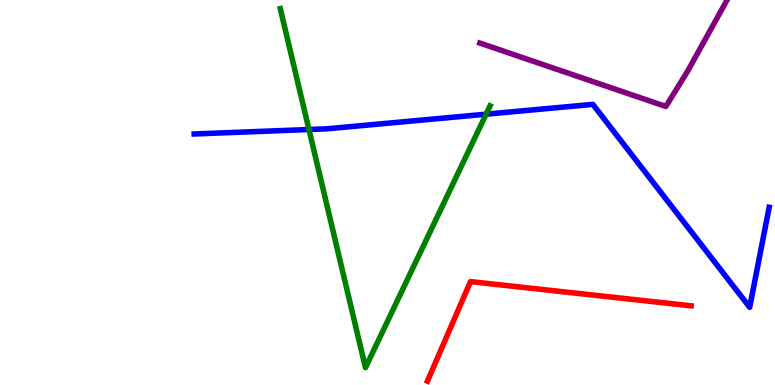[{'lines': ['blue', 'red'], 'intersections': []}, {'lines': ['green', 'red'], 'intersections': []}, {'lines': ['purple', 'red'], 'intersections': []}, {'lines': ['blue', 'green'], 'intersections': [{'x': 3.99, 'y': 6.64}, {'x': 6.27, 'y': 7.03}]}, {'lines': ['blue', 'purple'], 'intersections': []}, {'lines': ['green', 'purple'], 'intersections': []}]